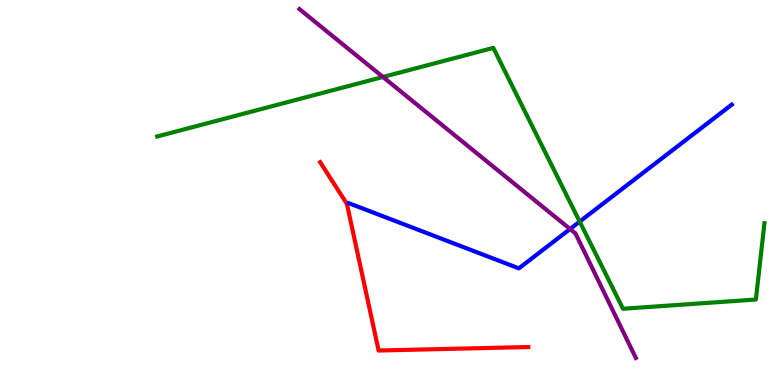[{'lines': ['blue', 'red'], 'intersections': []}, {'lines': ['green', 'red'], 'intersections': []}, {'lines': ['purple', 'red'], 'intersections': []}, {'lines': ['blue', 'green'], 'intersections': [{'x': 7.48, 'y': 4.24}]}, {'lines': ['blue', 'purple'], 'intersections': [{'x': 7.36, 'y': 4.05}]}, {'lines': ['green', 'purple'], 'intersections': [{'x': 4.94, 'y': 8.0}]}]